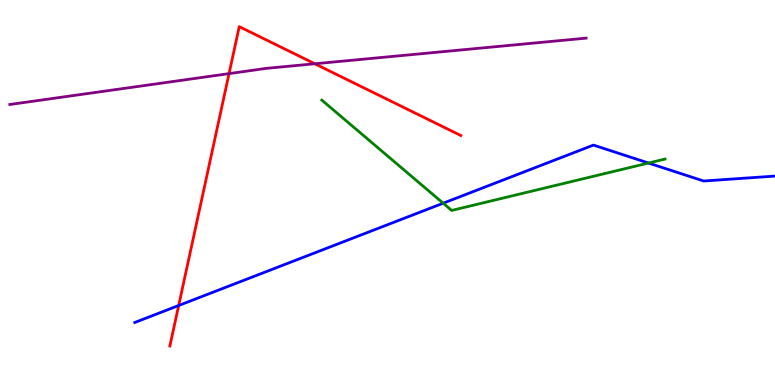[{'lines': ['blue', 'red'], 'intersections': [{'x': 2.31, 'y': 2.06}]}, {'lines': ['green', 'red'], 'intersections': []}, {'lines': ['purple', 'red'], 'intersections': [{'x': 2.96, 'y': 8.09}, {'x': 4.06, 'y': 8.34}]}, {'lines': ['blue', 'green'], 'intersections': [{'x': 5.72, 'y': 4.72}, {'x': 8.37, 'y': 5.77}]}, {'lines': ['blue', 'purple'], 'intersections': []}, {'lines': ['green', 'purple'], 'intersections': []}]